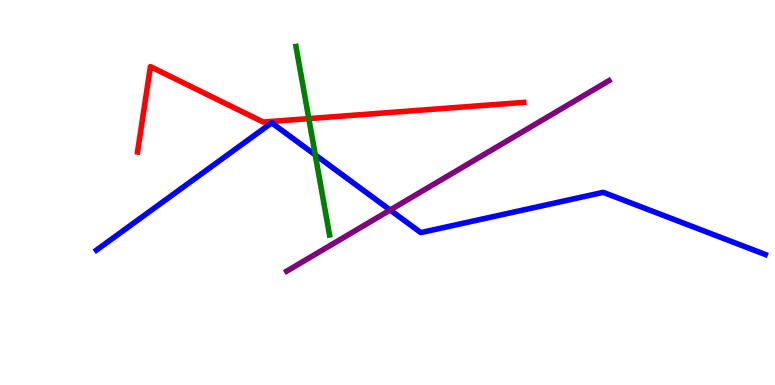[{'lines': ['blue', 'red'], 'intersections': []}, {'lines': ['green', 'red'], 'intersections': [{'x': 3.98, 'y': 6.92}]}, {'lines': ['purple', 'red'], 'intersections': []}, {'lines': ['blue', 'green'], 'intersections': [{'x': 4.07, 'y': 5.98}]}, {'lines': ['blue', 'purple'], 'intersections': [{'x': 5.03, 'y': 4.54}]}, {'lines': ['green', 'purple'], 'intersections': []}]